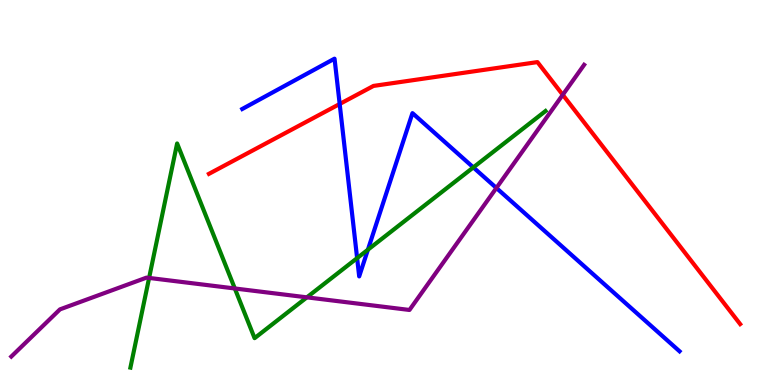[{'lines': ['blue', 'red'], 'intersections': [{'x': 4.38, 'y': 7.3}]}, {'lines': ['green', 'red'], 'intersections': []}, {'lines': ['purple', 'red'], 'intersections': [{'x': 7.26, 'y': 7.54}]}, {'lines': ['blue', 'green'], 'intersections': [{'x': 4.61, 'y': 3.3}, {'x': 4.75, 'y': 3.51}, {'x': 6.11, 'y': 5.65}]}, {'lines': ['blue', 'purple'], 'intersections': [{'x': 6.41, 'y': 5.12}]}, {'lines': ['green', 'purple'], 'intersections': [{'x': 1.92, 'y': 2.78}, {'x': 3.03, 'y': 2.51}, {'x': 3.96, 'y': 2.28}]}]